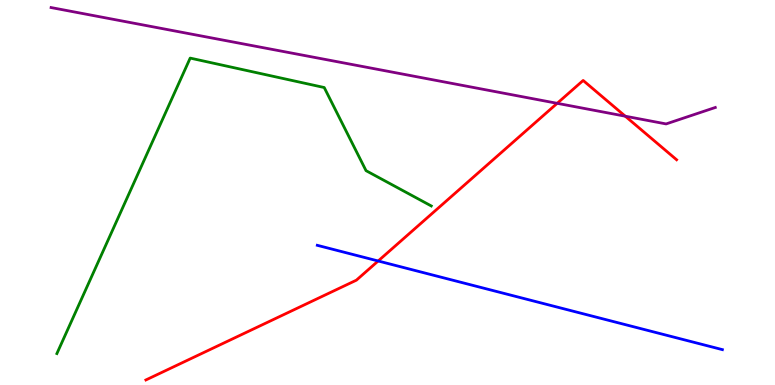[{'lines': ['blue', 'red'], 'intersections': [{'x': 4.88, 'y': 3.22}]}, {'lines': ['green', 'red'], 'intersections': []}, {'lines': ['purple', 'red'], 'intersections': [{'x': 7.19, 'y': 7.32}, {'x': 8.07, 'y': 6.98}]}, {'lines': ['blue', 'green'], 'intersections': []}, {'lines': ['blue', 'purple'], 'intersections': []}, {'lines': ['green', 'purple'], 'intersections': []}]